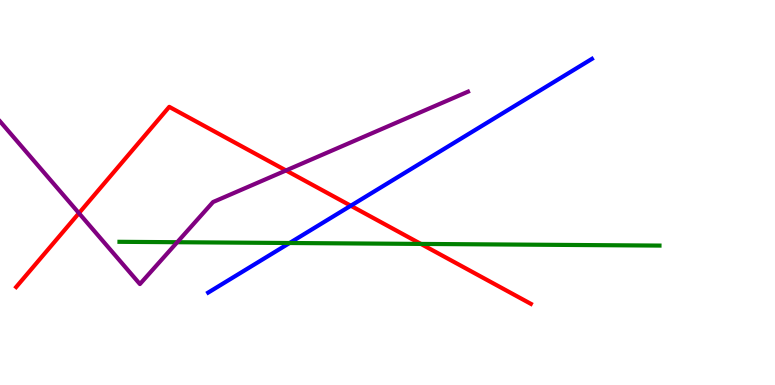[{'lines': ['blue', 'red'], 'intersections': [{'x': 4.53, 'y': 4.66}]}, {'lines': ['green', 'red'], 'intersections': [{'x': 5.43, 'y': 3.66}]}, {'lines': ['purple', 'red'], 'intersections': [{'x': 1.02, 'y': 4.46}, {'x': 3.69, 'y': 5.57}]}, {'lines': ['blue', 'green'], 'intersections': [{'x': 3.74, 'y': 3.69}]}, {'lines': ['blue', 'purple'], 'intersections': []}, {'lines': ['green', 'purple'], 'intersections': [{'x': 2.29, 'y': 3.71}]}]